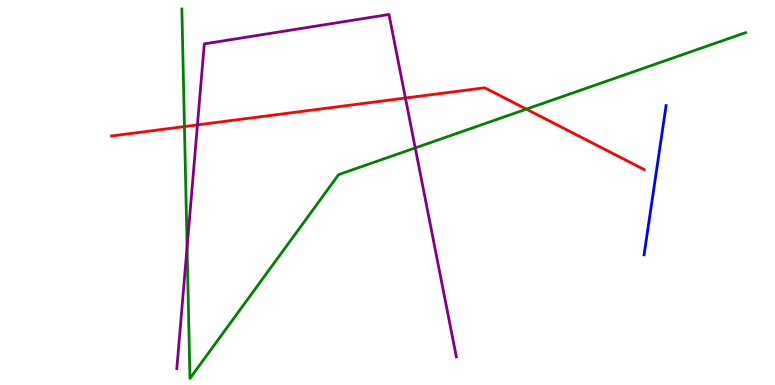[{'lines': ['blue', 'red'], 'intersections': []}, {'lines': ['green', 'red'], 'intersections': [{'x': 2.38, 'y': 6.71}, {'x': 6.79, 'y': 7.17}]}, {'lines': ['purple', 'red'], 'intersections': [{'x': 2.55, 'y': 6.76}, {'x': 5.23, 'y': 7.45}]}, {'lines': ['blue', 'green'], 'intersections': []}, {'lines': ['blue', 'purple'], 'intersections': []}, {'lines': ['green', 'purple'], 'intersections': [{'x': 2.41, 'y': 3.58}, {'x': 5.36, 'y': 6.16}]}]